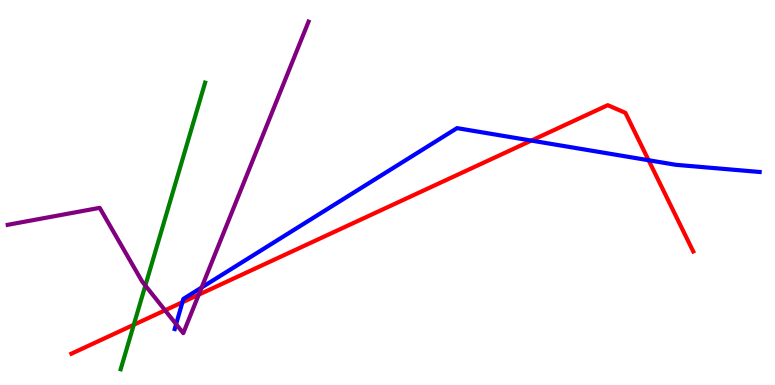[{'lines': ['blue', 'red'], 'intersections': [{'x': 2.35, 'y': 2.15}, {'x': 6.86, 'y': 6.35}, {'x': 8.37, 'y': 5.84}]}, {'lines': ['green', 'red'], 'intersections': [{'x': 1.73, 'y': 1.56}]}, {'lines': ['purple', 'red'], 'intersections': [{'x': 2.13, 'y': 1.94}, {'x': 2.56, 'y': 2.35}]}, {'lines': ['blue', 'green'], 'intersections': []}, {'lines': ['blue', 'purple'], 'intersections': [{'x': 2.27, 'y': 1.58}, {'x': 2.6, 'y': 2.53}]}, {'lines': ['green', 'purple'], 'intersections': [{'x': 1.88, 'y': 2.58}]}]